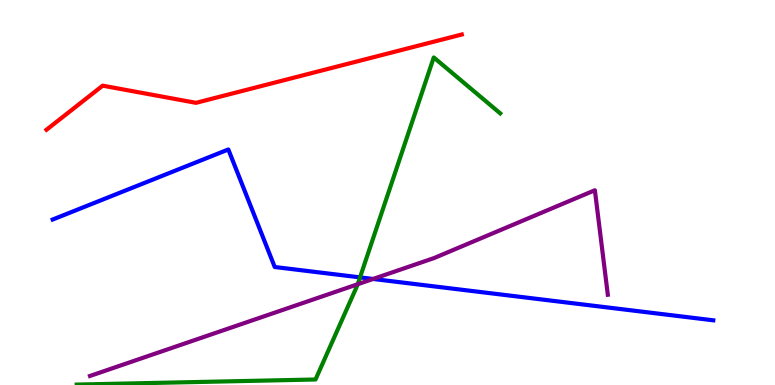[{'lines': ['blue', 'red'], 'intersections': []}, {'lines': ['green', 'red'], 'intersections': []}, {'lines': ['purple', 'red'], 'intersections': []}, {'lines': ['blue', 'green'], 'intersections': [{'x': 4.65, 'y': 2.8}]}, {'lines': ['blue', 'purple'], 'intersections': [{'x': 4.81, 'y': 2.75}]}, {'lines': ['green', 'purple'], 'intersections': [{'x': 4.62, 'y': 2.62}]}]